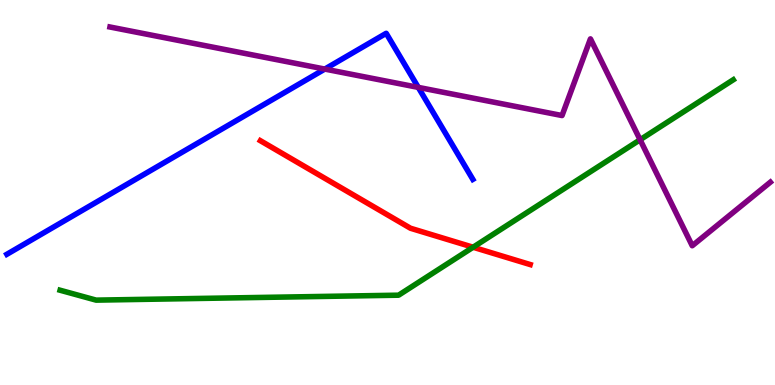[{'lines': ['blue', 'red'], 'intersections': []}, {'lines': ['green', 'red'], 'intersections': [{'x': 6.1, 'y': 3.58}]}, {'lines': ['purple', 'red'], 'intersections': []}, {'lines': ['blue', 'green'], 'intersections': []}, {'lines': ['blue', 'purple'], 'intersections': [{'x': 4.19, 'y': 8.21}, {'x': 5.4, 'y': 7.73}]}, {'lines': ['green', 'purple'], 'intersections': [{'x': 8.26, 'y': 6.37}]}]